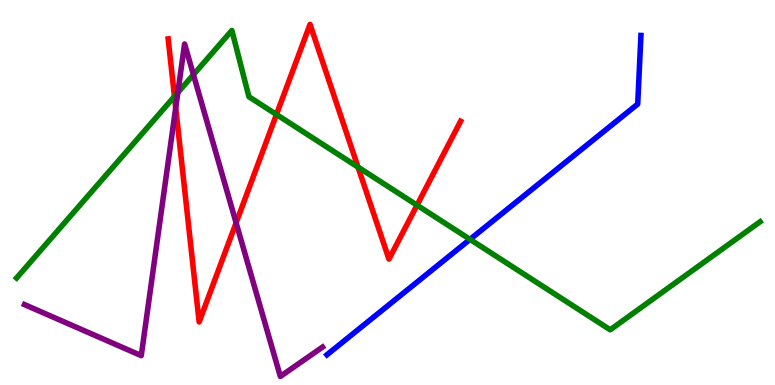[{'lines': ['blue', 'red'], 'intersections': []}, {'lines': ['green', 'red'], 'intersections': [{'x': 2.25, 'y': 7.49}, {'x': 3.57, 'y': 7.03}, {'x': 4.62, 'y': 5.66}, {'x': 5.38, 'y': 4.67}]}, {'lines': ['purple', 'red'], 'intersections': [{'x': 2.27, 'y': 7.2}, {'x': 3.05, 'y': 4.21}]}, {'lines': ['blue', 'green'], 'intersections': [{'x': 6.06, 'y': 3.78}]}, {'lines': ['blue', 'purple'], 'intersections': []}, {'lines': ['green', 'purple'], 'intersections': [{'x': 2.29, 'y': 7.6}, {'x': 2.5, 'y': 8.06}]}]